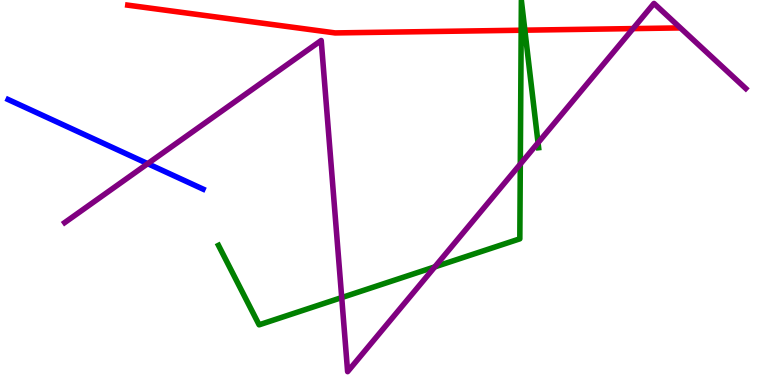[{'lines': ['blue', 'red'], 'intersections': []}, {'lines': ['green', 'red'], 'intersections': [{'x': 6.72, 'y': 9.21}, {'x': 6.77, 'y': 9.22}]}, {'lines': ['purple', 'red'], 'intersections': [{'x': 8.17, 'y': 9.26}]}, {'lines': ['blue', 'green'], 'intersections': []}, {'lines': ['blue', 'purple'], 'intersections': [{'x': 1.91, 'y': 5.75}]}, {'lines': ['green', 'purple'], 'intersections': [{'x': 4.41, 'y': 2.27}, {'x': 5.61, 'y': 3.07}, {'x': 6.71, 'y': 5.74}, {'x': 6.94, 'y': 6.29}]}]